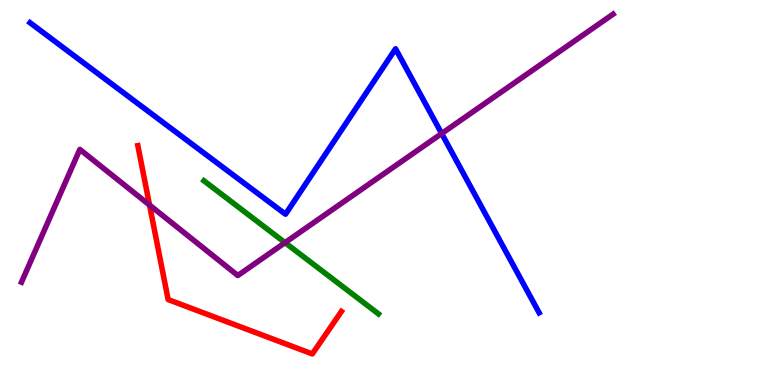[{'lines': ['blue', 'red'], 'intersections': []}, {'lines': ['green', 'red'], 'intersections': []}, {'lines': ['purple', 'red'], 'intersections': [{'x': 1.93, 'y': 4.67}]}, {'lines': ['blue', 'green'], 'intersections': []}, {'lines': ['blue', 'purple'], 'intersections': [{'x': 5.7, 'y': 6.53}]}, {'lines': ['green', 'purple'], 'intersections': [{'x': 3.68, 'y': 3.7}]}]